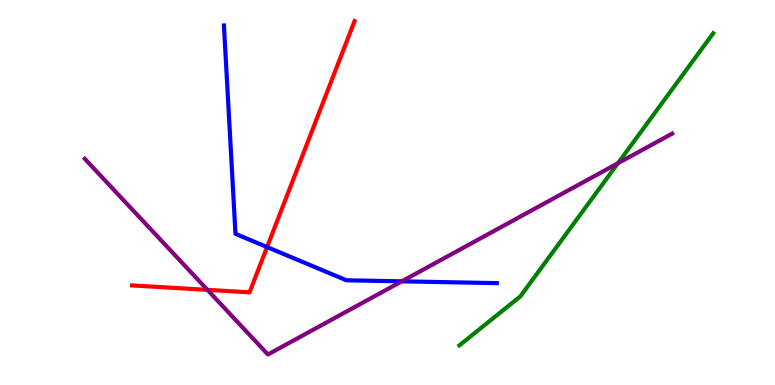[{'lines': ['blue', 'red'], 'intersections': [{'x': 3.45, 'y': 3.58}]}, {'lines': ['green', 'red'], 'intersections': []}, {'lines': ['purple', 'red'], 'intersections': [{'x': 2.68, 'y': 2.47}]}, {'lines': ['blue', 'green'], 'intersections': []}, {'lines': ['blue', 'purple'], 'intersections': [{'x': 5.18, 'y': 2.69}]}, {'lines': ['green', 'purple'], 'intersections': [{'x': 7.97, 'y': 5.76}]}]